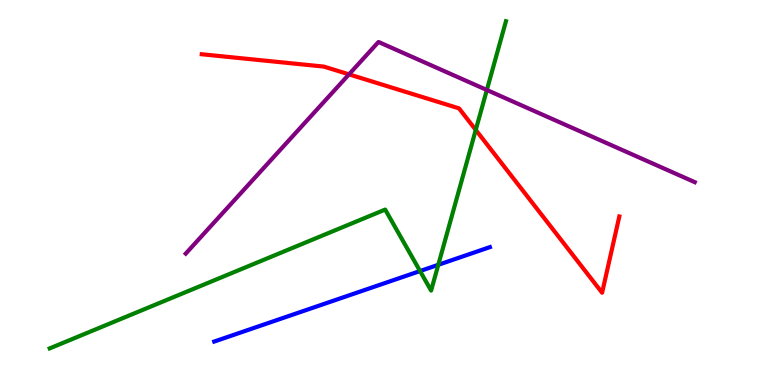[{'lines': ['blue', 'red'], 'intersections': []}, {'lines': ['green', 'red'], 'intersections': [{'x': 6.14, 'y': 6.63}]}, {'lines': ['purple', 'red'], 'intersections': [{'x': 4.5, 'y': 8.07}]}, {'lines': ['blue', 'green'], 'intersections': [{'x': 5.42, 'y': 2.96}, {'x': 5.66, 'y': 3.12}]}, {'lines': ['blue', 'purple'], 'intersections': []}, {'lines': ['green', 'purple'], 'intersections': [{'x': 6.28, 'y': 7.66}]}]